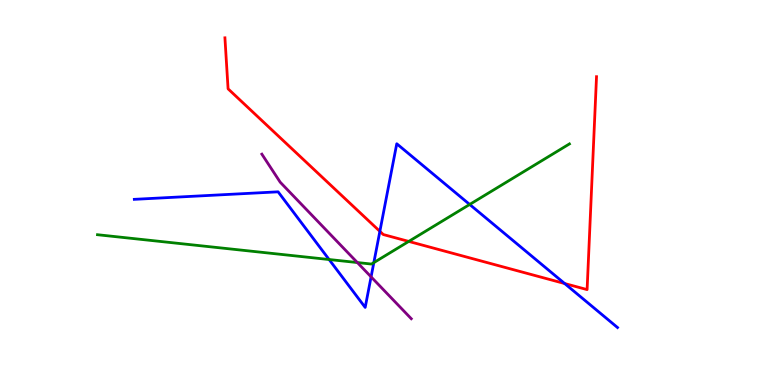[{'lines': ['blue', 'red'], 'intersections': [{'x': 4.9, 'y': 3.99}, {'x': 7.29, 'y': 2.64}]}, {'lines': ['green', 'red'], 'intersections': [{'x': 5.27, 'y': 3.73}]}, {'lines': ['purple', 'red'], 'intersections': []}, {'lines': ['blue', 'green'], 'intersections': [{'x': 4.25, 'y': 3.26}, {'x': 4.82, 'y': 3.18}, {'x': 6.06, 'y': 4.69}]}, {'lines': ['blue', 'purple'], 'intersections': [{'x': 4.79, 'y': 2.81}]}, {'lines': ['green', 'purple'], 'intersections': [{'x': 4.61, 'y': 3.18}]}]